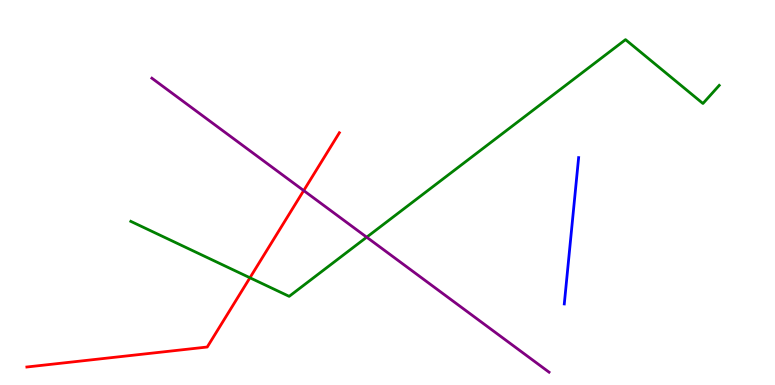[{'lines': ['blue', 'red'], 'intersections': []}, {'lines': ['green', 'red'], 'intersections': [{'x': 3.23, 'y': 2.79}]}, {'lines': ['purple', 'red'], 'intersections': [{'x': 3.92, 'y': 5.05}]}, {'lines': ['blue', 'green'], 'intersections': []}, {'lines': ['blue', 'purple'], 'intersections': []}, {'lines': ['green', 'purple'], 'intersections': [{'x': 4.73, 'y': 3.84}]}]